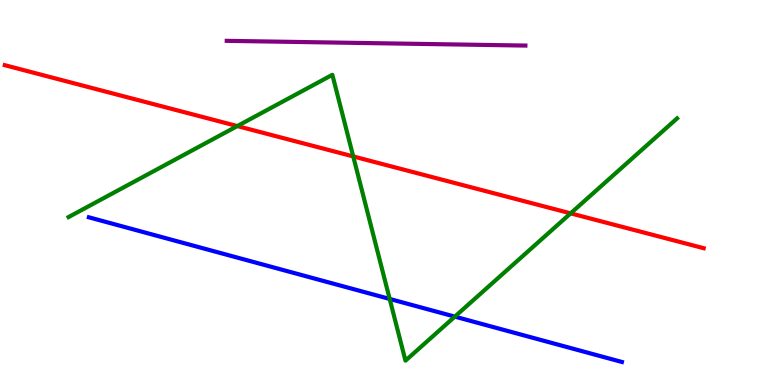[{'lines': ['blue', 'red'], 'intersections': []}, {'lines': ['green', 'red'], 'intersections': [{'x': 3.06, 'y': 6.73}, {'x': 4.56, 'y': 5.94}, {'x': 7.36, 'y': 4.46}]}, {'lines': ['purple', 'red'], 'intersections': []}, {'lines': ['blue', 'green'], 'intersections': [{'x': 5.03, 'y': 2.24}, {'x': 5.87, 'y': 1.78}]}, {'lines': ['blue', 'purple'], 'intersections': []}, {'lines': ['green', 'purple'], 'intersections': []}]